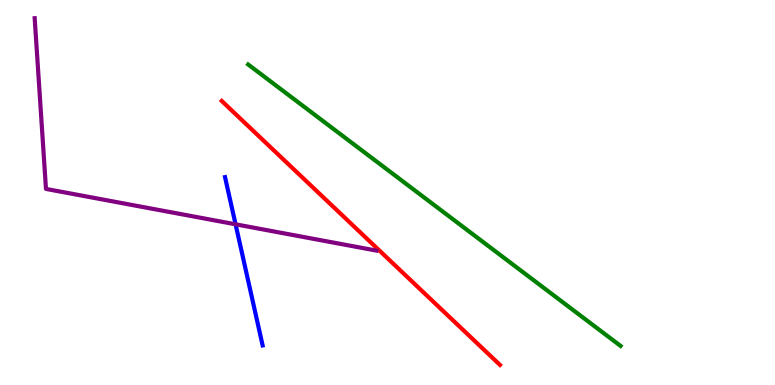[{'lines': ['blue', 'red'], 'intersections': []}, {'lines': ['green', 'red'], 'intersections': []}, {'lines': ['purple', 'red'], 'intersections': []}, {'lines': ['blue', 'green'], 'intersections': []}, {'lines': ['blue', 'purple'], 'intersections': [{'x': 3.04, 'y': 4.17}]}, {'lines': ['green', 'purple'], 'intersections': []}]